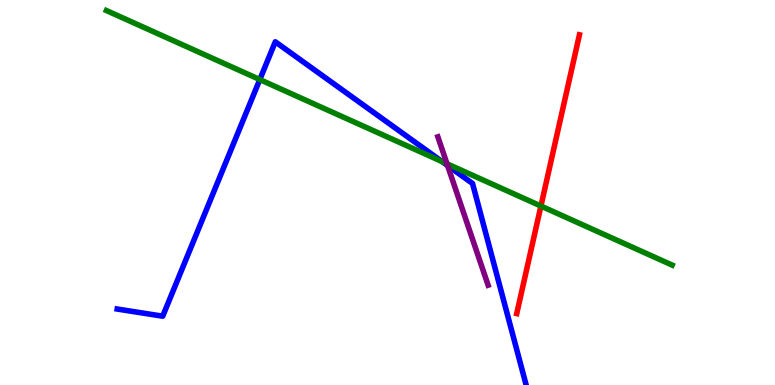[{'lines': ['blue', 'red'], 'intersections': []}, {'lines': ['green', 'red'], 'intersections': [{'x': 6.98, 'y': 4.65}]}, {'lines': ['purple', 'red'], 'intersections': []}, {'lines': ['blue', 'green'], 'intersections': [{'x': 3.35, 'y': 7.93}, {'x': 5.7, 'y': 5.8}]}, {'lines': ['blue', 'purple'], 'intersections': [{'x': 5.78, 'y': 5.7}]}, {'lines': ['green', 'purple'], 'intersections': [{'x': 5.77, 'y': 5.75}]}]